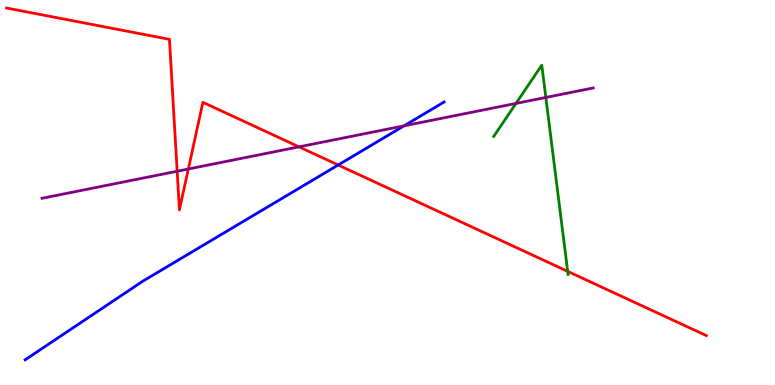[{'lines': ['blue', 'red'], 'intersections': [{'x': 4.36, 'y': 5.71}]}, {'lines': ['green', 'red'], 'intersections': [{'x': 7.32, 'y': 2.95}]}, {'lines': ['purple', 'red'], 'intersections': [{'x': 2.29, 'y': 5.55}, {'x': 2.43, 'y': 5.61}, {'x': 3.86, 'y': 6.19}]}, {'lines': ['blue', 'green'], 'intersections': []}, {'lines': ['blue', 'purple'], 'intersections': [{'x': 5.21, 'y': 6.73}]}, {'lines': ['green', 'purple'], 'intersections': [{'x': 6.66, 'y': 7.31}, {'x': 7.04, 'y': 7.47}]}]